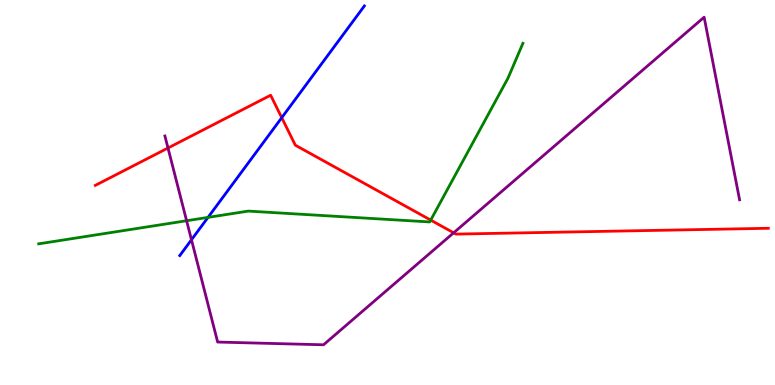[{'lines': ['blue', 'red'], 'intersections': [{'x': 3.64, 'y': 6.94}]}, {'lines': ['green', 'red'], 'intersections': [{'x': 5.56, 'y': 4.28}]}, {'lines': ['purple', 'red'], 'intersections': [{'x': 2.17, 'y': 6.16}, {'x': 5.85, 'y': 3.95}]}, {'lines': ['blue', 'green'], 'intersections': [{'x': 2.68, 'y': 4.35}]}, {'lines': ['blue', 'purple'], 'intersections': [{'x': 2.47, 'y': 3.77}]}, {'lines': ['green', 'purple'], 'intersections': [{'x': 2.41, 'y': 4.27}]}]